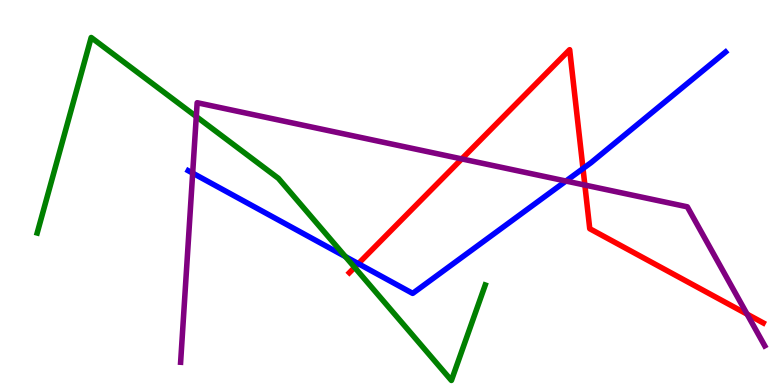[{'lines': ['blue', 'red'], 'intersections': [{'x': 4.62, 'y': 3.15}, {'x': 7.52, 'y': 5.62}]}, {'lines': ['green', 'red'], 'intersections': [{'x': 4.58, 'y': 3.05}]}, {'lines': ['purple', 'red'], 'intersections': [{'x': 5.96, 'y': 5.87}, {'x': 7.55, 'y': 5.19}, {'x': 9.64, 'y': 1.84}]}, {'lines': ['blue', 'green'], 'intersections': [{'x': 4.46, 'y': 3.34}]}, {'lines': ['blue', 'purple'], 'intersections': [{'x': 2.49, 'y': 5.5}, {'x': 7.3, 'y': 5.3}]}, {'lines': ['green', 'purple'], 'intersections': [{'x': 2.53, 'y': 6.97}]}]